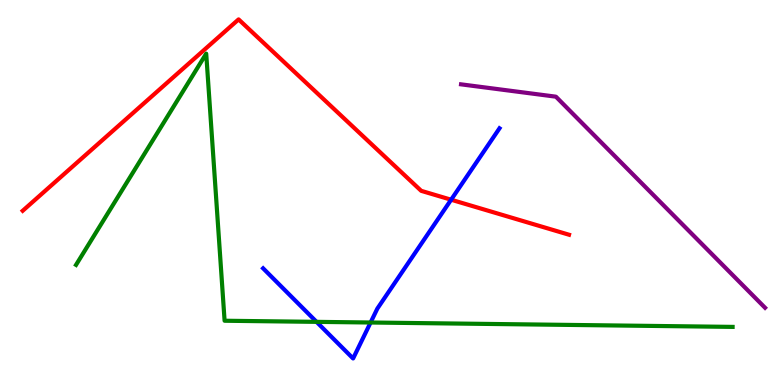[{'lines': ['blue', 'red'], 'intersections': [{'x': 5.82, 'y': 4.81}]}, {'lines': ['green', 'red'], 'intersections': []}, {'lines': ['purple', 'red'], 'intersections': []}, {'lines': ['blue', 'green'], 'intersections': [{'x': 4.08, 'y': 1.64}, {'x': 4.78, 'y': 1.62}]}, {'lines': ['blue', 'purple'], 'intersections': []}, {'lines': ['green', 'purple'], 'intersections': []}]